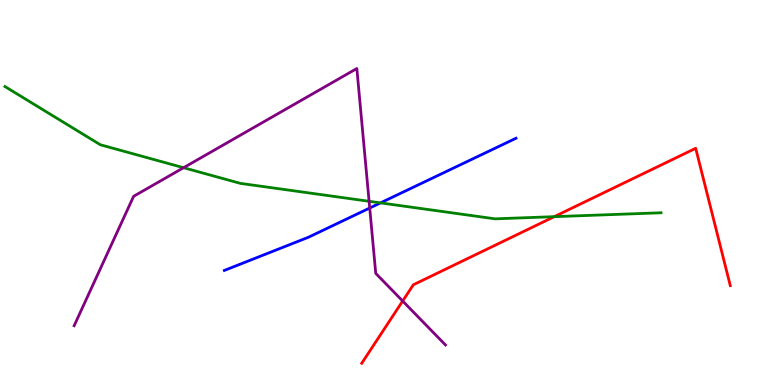[{'lines': ['blue', 'red'], 'intersections': []}, {'lines': ['green', 'red'], 'intersections': [{'x': 7.15, 'y': 4.37}]}, {'lines': ['purple', 'red'], 'intersections': [{'x': 5.2, 'y': 2.18}]}, {'lines': ['blue', 'green'], 'intersections': [{'x': 4.91, 'y': 4.73}]}, {'lines': ['blue', 'purple'], 'intersections': [{'x': 4.77, 'y': 4.6}]}, {'lines': ['green', 'purple'], 'intersections': [{'x': 2.37, 'y': 5.64}, {'x': 4.76, 'y': 4.77}]}]